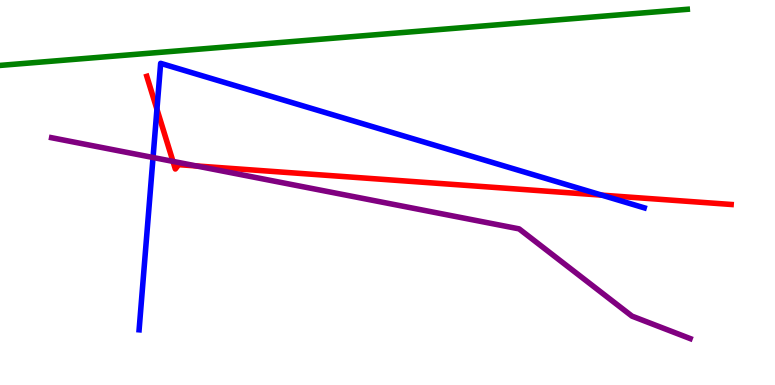[{'lines': ['blue', 'red'], 'intersections': [{'x': 2.03, 'y': 7.16}, {'x': 7.77, 'y': 4.93}]}, {'lines': ['green', 'red'], 'intersections': []}, {'lines': ['purple', 'red'], 'intersections': [{'x': 2.23, 'y': 5.81}, {'x': 2.53, 'y': 5.69}]}, {'lines': ['blue', 'green'], 'intersections': []}, {'lines': ['blue', 'purple'], 'intersections': [{'x': 1.97, 'y': 5.91}]}, {'lines': ['green', 'purple'], 'intersections': []}]